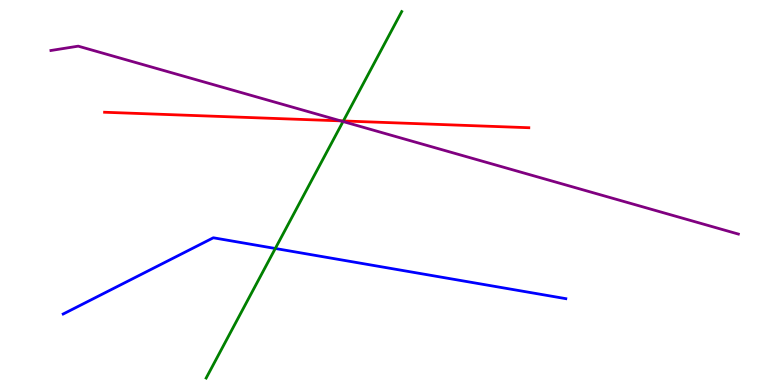[{'lines': ['blue', 'red'], 'intersections': []}, {'lines': ['green', 'red'], 'intersections': [{'x': 4.43, 'y': 6.86}]}, {'lines': ['purple', 'red'], 'intersections': [{'x': 4.4, 'y': 6.86}]}, {'lines': ['blue', 'green'], 'intersections': [{'x': 3.55, 'y': 3.55}]}, {'lines': ['blue', 'purple'], 'intersections': []}, {'lines': ['green', 'purple'], 'intersections': [{'x': 4.43, 'y': 6.84}]}]